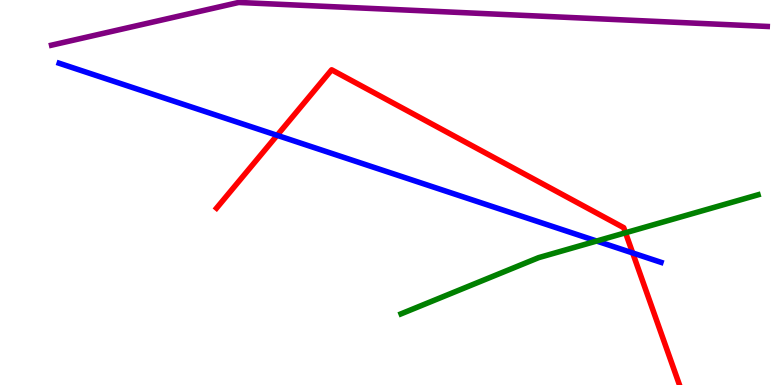[{'lines': ['blue', 'red'], 'intersections': [{'x': 3.58, 'y': 6.48}, {'x': 8.16, 'y': 3.43}]}, {'lines': ['green', 'red'], 'intersections': [{'x': 8.07, 'y': 3.95}]}, {'lines': ['purple', 'red'], 'intersections': []}, {'lines': ['blue', 'green'], 'intersections': [{'x': 7.7, 'y': 3.74}]}, {'lines': ['blue', 'purple'], 'intersections': []}, {'lines': ['green', 'purple'], 'intersections': []}]